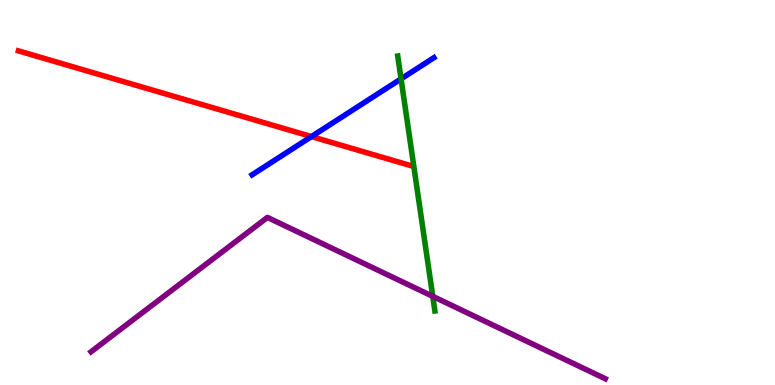[{'lines': ['blue', 'red'], 'intersections': [{'x': 4.02, 'y': 6.45}]}, {'lines': ['green', 'red'], 'intersections': []}, {'lines': ['purple', 'red'], 'intersections': []}, {'lines': ['blue', 'green'], 'intersections': [{'x': 5.17, 'y': 7.95}]}, {'lines': ['blue', 'purple'], 'intersections': []}, {'lines': ['green', 'purple'], 'intersections': [{'x': 5.58, 'y': 2.3}]}]